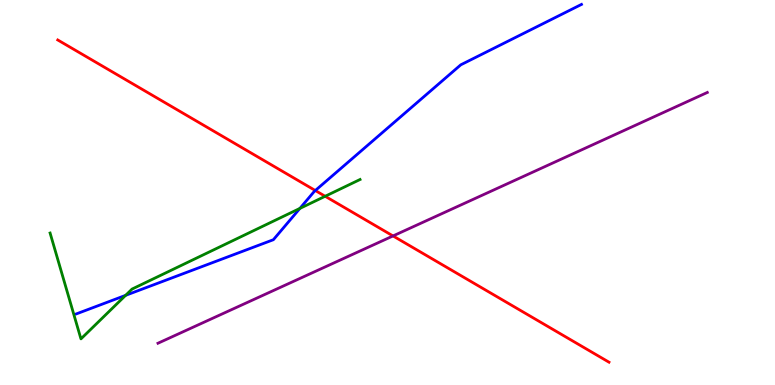[{'lines': ['blue', 'red'], 'intersections': [{'x': 4.07, 'y': 5.05}]}, {'lines': ['green', 'red'], 'intersections': [{'x': 4.2, 'y': 4.9}]}, {'lines': ['purple', 'red'], 'intersections': [{'x': 5.07, 'y': 3.87}]}, {'lines': ['blue', 'green'], 'intersections': [{'x': 1.62, 'y': 2.33}, {'x': 3.87, 'y': 4.59}]}, {'lines': ['blue', 'purple'], 'intersections': []}, {'lines': ['green', 'purple'], 'intersections': []}]